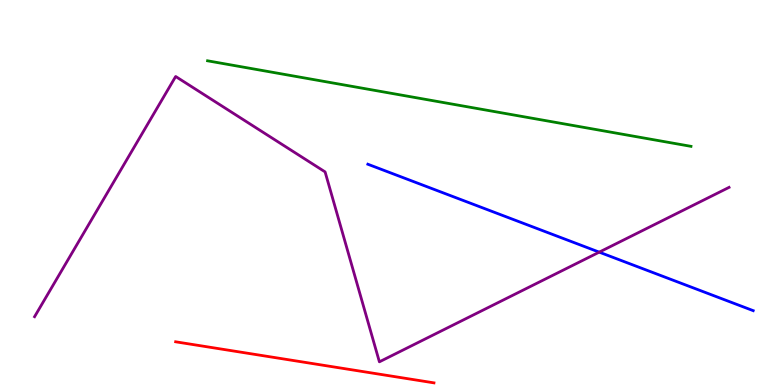[{'lines': ['blue', 'red'], 'intersections': []}, {'lines': ['green', 'red'], 'intersections': []}, {'lines': ['purple', 'red'], 'intersections': []}, {'lines': ['blue', 'green'], 'intersections': []}, {'lines': ['blue', 'purple'], 'intersections': [{'x': 7.73, 'y': 3.45}]}, {'lines': ['green', 'purple'], 'intersections': []}]